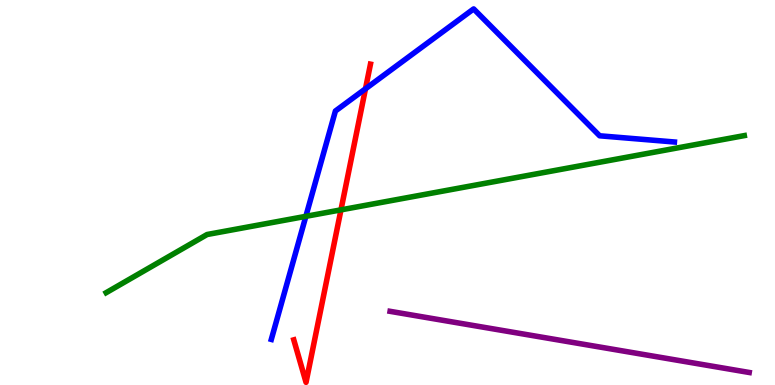[{'lines': ['blue', 'red'], 'intersections': [{'x': 4.72, 'y': 7.69}]}, {'lines': ['green', 'red'], 'intersections': [{'x': 4.4, 'y': 4.55}]}, {'lines': ['purple', 'red'], 'intersections': []}, {'lines': ['blue', 'green'], 'intersections': [{'x': 3.95, 'y': 4.38}]}, {'lines': ['blue', 'purple'], 'intersections': []}, {'lines': ['green', 'purple'], 'intersections': []}]